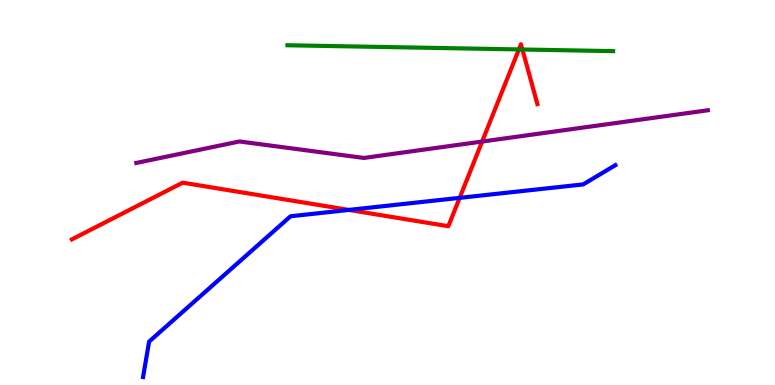[{'lines': ['blue', 'red'], 'intersections': [{'x': 4.5, 'y': 4.55}, {'x': 5.93, 'y': 4.86}]}, {'lines': ['green', 'red'], 'intersections': [{'x': 6.7, 'y': 8.72}, {'x': 6.74, 'y': 8.71}]}, {'lines': ['purple', 'red'], 'intersections': [{'x': 6.22, 'y': 6.32}]}, {'lines': ['blue', 'green'], 'intersections': []}, {'lines': ['blue', 'purple'], 'intersections': []}, {'lines': ['green', 'purple'], 'intersections': []}]